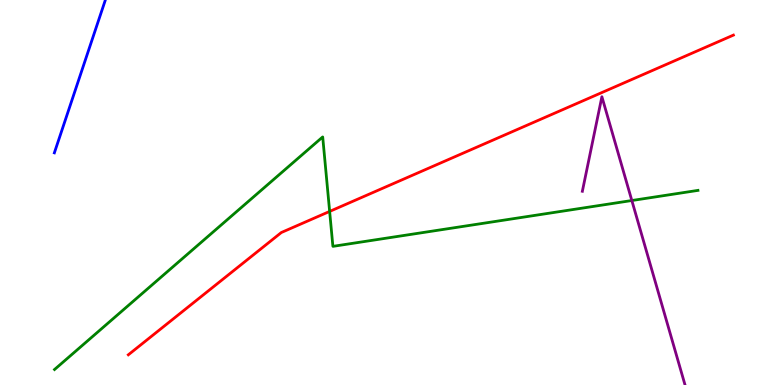[{'lines': ['blue', 'red'], 'intersections': []}, {'lines': ['green', 'red'], 'intersections': [{'x': 4.25, 'y': 4.51}]}, {'lines': ['purple', 'red'], 'intersections': []}, {'lines': ['blue', 'green'], 'intersections': []}, {'lines': ['blue', 'purple'], 'intersections': []}, {'lines': ['green', 'purple'], 'intersections': [{'x': 8.15, 'y': 4.79}]}]